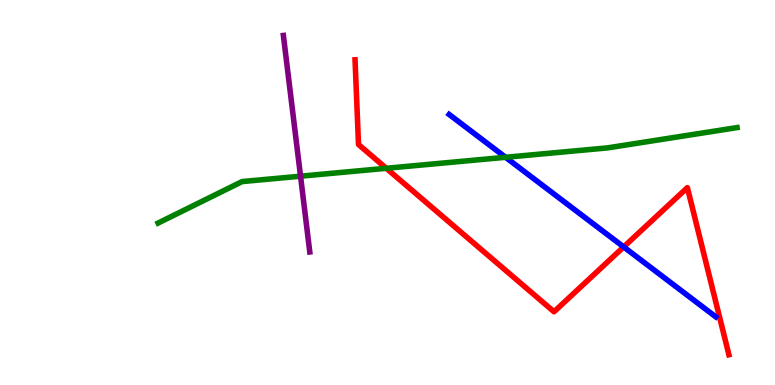[{'lines': ['blue', 'red'], 'intersections': [{'x': 8.05, 'y': 3.59}]}, {'lines': ['green', 'red'], 'intersections': [{'x': 4.98, 'y': 5.63}]}, {'lines': ['purple', 'red'], 'intersections': []}, {'lines': ['blue', 'green'], 'intersections': [{'x': 6.52, 'y': 5.91}]}, {'lines': ['blue', 'purple'], 'intersections': []}, {'lines': ['green', 'purple'], 'intersections': [{'x': 3.88, 'y': 5.42}]}]